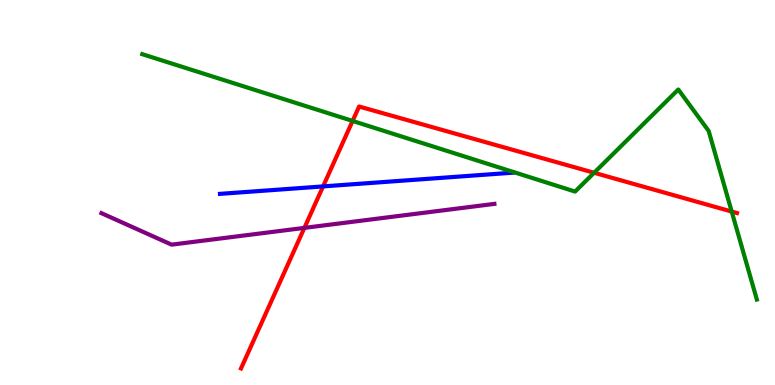[{'lines': ['blue', 'red'], 'intersections': [{'x': 4.17, 'y': 5.16}]}, {'lines': ['green', 'red'], 'intersections': [{'x': 4.55, 'y': 6.86}, {'x': 7.67, 'y': 5.51}, {'x': 9.44, 'y': 4.5}]}, {'lines': ['purple', 'red'], 'intersections': [{'x': 3.93, 'y': 4.08}]}, {'lines': ['blue', 'green'], 'intersections': []}, {'lines': ['blue', 'purple'], 'intersections': []}, {'lines': ['green', 'purple'], 'intersections': []}]